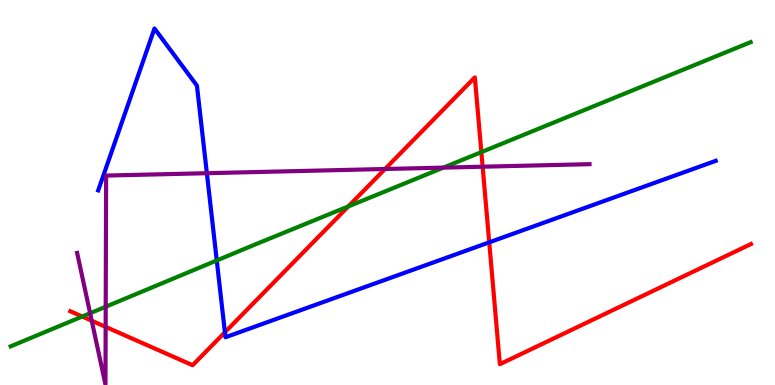[{'lines': ['blue', 'red'], 'intersections': [{'x': 2.9, 'y': 1.37}, {'x': 6.31, 'y': 3.71}]}, {'lines': ['green', 'red'], 'intersections': [{'x': 1.06, 'y': 1.78}, {'x': 4.49, 'y': 4.64}, {'x': 6.21, 'y': 6.05}]}, {'lines': ['purple', 'red'], 'intersections': [{'x': 1.18, 'y': 1.67}, {'x': 1.36, 'y': 1.51}, {'x': 4.97, 'y': 5.61}, {'x': 6.23, 'y': 5.67}]}, {'lines': ['blue', 'green'], 'intersections': [{'x': 2.8, 'y': 3.23}]}, {'lines': ['blue', 'purple'], 'intersections': [{'x': 2.67, 'y': 5.5}]}, {'lines': ['green', 'purple'], 'intersections': [{'x': 1.16, 'y': 1.86}, {'x': 1.36, 'y': 2.03}, {'x': 5.72, 'y': 5.65}]}]